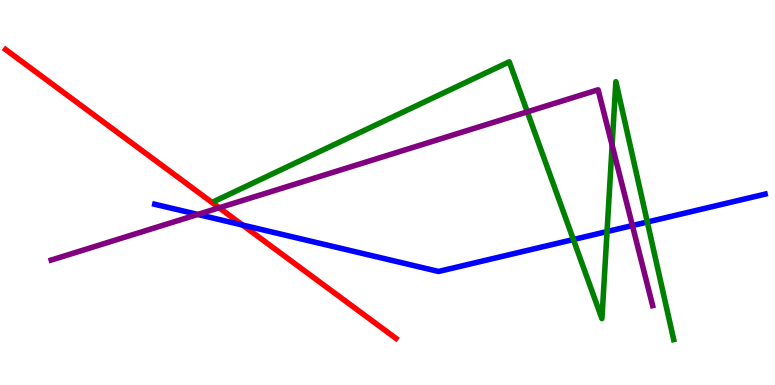[{'lines': ['blue', 'red'], 'intersections': [{'x': 3.13, 'y': 4.15}]}, {'lines': ['green', 'red'], 'intersections': []}, {'lines': ['purple', 'red'], 'intersections': [{'x': 2.83, 'y': 4.6}]}, {'lines': ['blue', 'green'], 'intersections': [{'x': 7.4, 'y': 3.78}, {'x': 7.83, 'y': 3.99}, {'x': 8.35, 'y': 4.23}]}, {'lines': ['blue', 'purple'], 'intersections': [{'x': 2.55, 'y': 4.43}, {'x': 8.16, 'y': 4.14}]}, {'lines': ['green', 'purple'], 'intersections': [{'x': 6.8, 'y': 7.1}, {'x': 7.9, 'y': 6.23}]}]